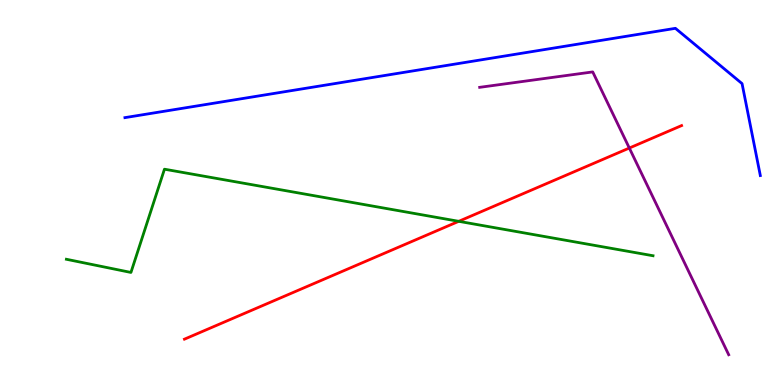[{'lines': ['blue', 'red'], 'intersections': []}, {'lines': ['green', 'red'], 'intersections': [{'x': 5.92, 'y': 4.25}]}, {'lines': ['purple', 'red'], 'intersections': [{'x': 8.12, 'y': 6.15}]}, {'lines': ['blue', 'green'], 'intersections': []}, {'lines': ['blue', 'purple'], 'intersections': []}, {'lines': ['green', 'purple'], 'intersections': []}]